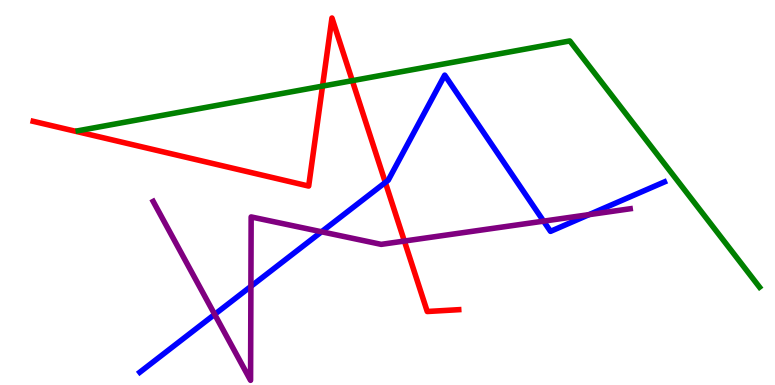[{'lines': ['blue', 'red'], 'intersections': [{'x': 4.97, 'y': 5.26}]}, {'lines': ['green', 'red'], 'intersections': [{'x': 4.16, 'y': 7.76}, {'x': 4.55, 'y': 7.9}]}, {'lines': ['purple', 'red'], 'intersections': [{'x': 5.22, 'y': 3.74}]}, {'lines': ['blue', 'green'], 'intersections': []}, {'lines': ['blue', 'purple'], 'intersections': [{'x': 2.77, 'y': 1.83}, {'x': 3.24, 'y': 2.56}, {'x': 4.15, 'y': 3.98}, {'x': 7.01, 'y': 4.26}, {'x': 7.6, 'y': 4.42}]}, {'lines': ['green', 'purple'], 'intersections': []}]